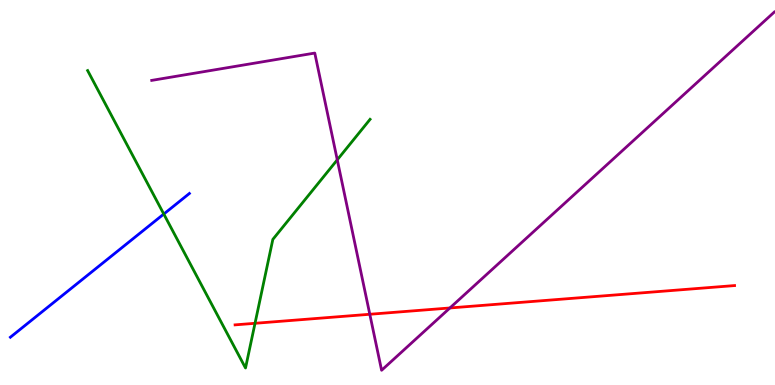[{'lines': ['blue', 'red'], 'intersections': []}, {'lines': ['green', 'red'], 'intersections': [{'x': 3.29, 'y': 1.6}]}, {'lines': ['purple', 'red'], 'intersections': [{'x': 4.77, 'y': 1.84}, {'x': 5.81, 'y': 2.0}]}, {'lines': ['blue', 'green'], 'intersections': [{'x': 2.11, 'y': 4.44}]}, {'lines': ['blue', 'purple'], 'intersections': []}, {'lines': ['green', 'purple'], 'intersections': [{'x': 4.35, 'y': 5.85}]}]